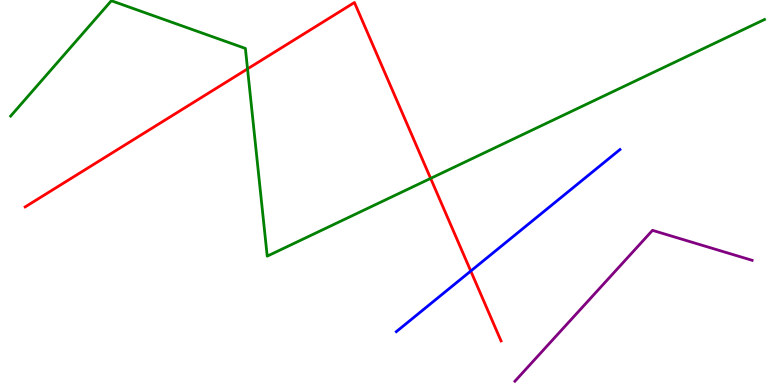[{'lines': ['blue', 'red'], 'intersections': [{'x': 6.07, 'y': 2.96}]}, {'lines': ['green', 'red'], 'intersections': [{'x': 3.19, 'y': 8.21}, {'x': 5.56, 'y': 5.37}]}, {'lines': ['purple', 'red'], 'intersections': []}, {'lines': ['blue', 'green'], 'intersections': []}, {'lines': ['blue', 'purple'], 'intersections': []}, {'lines': ['green', 'purple'], 'intersections': []}]